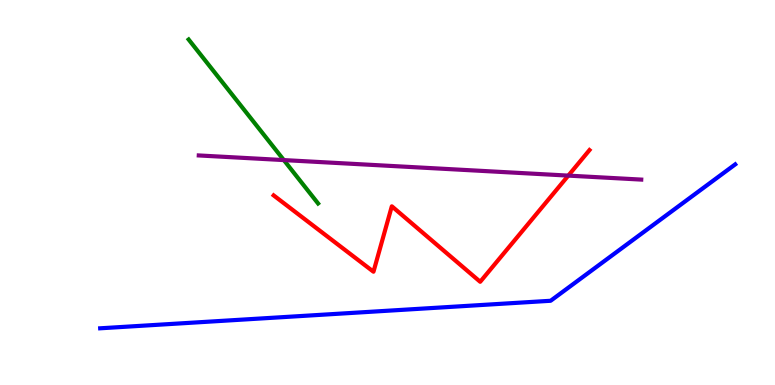[{'lines': ['blue', 'red'], 'intersections': []}, {'lines': ['green', 'red'], 'intersections': []}, {'lines': ['purple', 'red'], 'intersections': [{'x': 7.33, 'y': 5.44}]}, {'lines': ['blue', 'green'], 'intersections': []}, {'lines': ['blue', 'purple'], 'intersections': []}, {'lines': ['green', 'purple'], 'intersections': [{'x': 3.66, 'y': 5.84}]}]